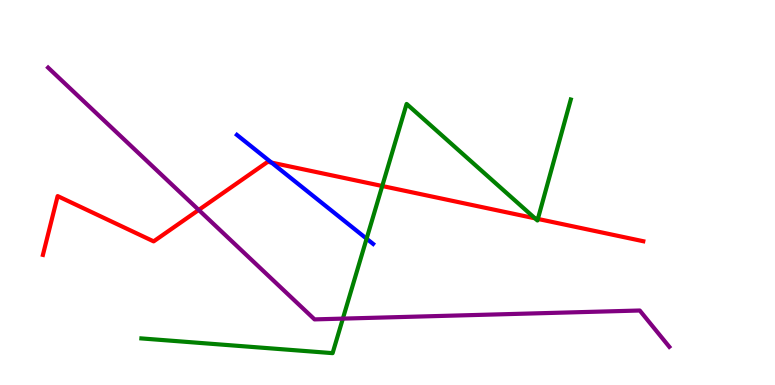[{'lines': ['blue', 'red'], 'intersections': [{'x': 3.5, 'y': 5.78}]}, {'lines': ['green', 'red'], 'intersections': [{'x': 4.93, 'y': 5.17}, {'x': 6.9, 'y': 4.33}, {'x': 6.94, 'y': 4.31}]}, {'lines': ['purple', 'red'], 'intersections': [{'x': 2.56, 'y': 4.55}]}, {'lines': ['blue', 'green'], 'intersections': [{'x': 4.73, 'y': 3.8}]}, {'lines': ['blue', 'purple'], 'intersections': []}, {'lines': ['green', 'purple'], 'intersections': [{'x': 4.42, 'y': 1.72}]}]